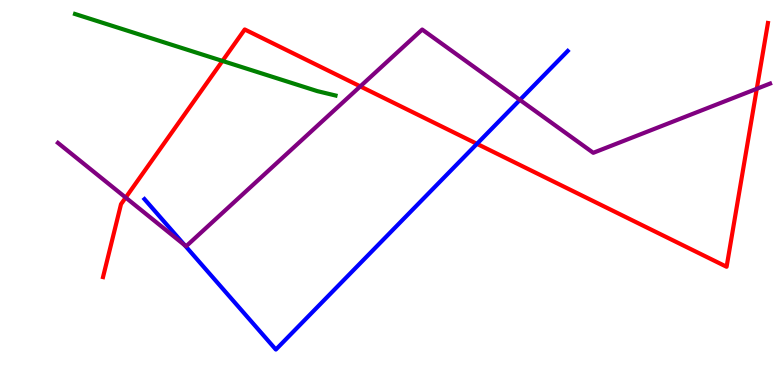[{'lines': ['blue', 'red'], 'intersections': [{'x': 6.15, 'y': 6.26}]}, {'lines': ['green', 'red'], 'intersections': [{'x': 2.87, 'y': 8.42}]}, {'lines': ['purple', 'red'], 'intersections': [{'x': 1.62, 'y': 4.87}, {'x': 4.65, 'y': 7.76}, {'x': 9.76, 'y': 7.69}]}, {'lines': ['blue', 'green'], 'intersections': []}, {'lines': ['blue', 'purple'], 'intersections': [{'x': 2.38, 'y': 3.63}, {'x': 6.71, 'y': 7.4}]}, {'lines': ['green', 'purple'], 'intersections': []}]